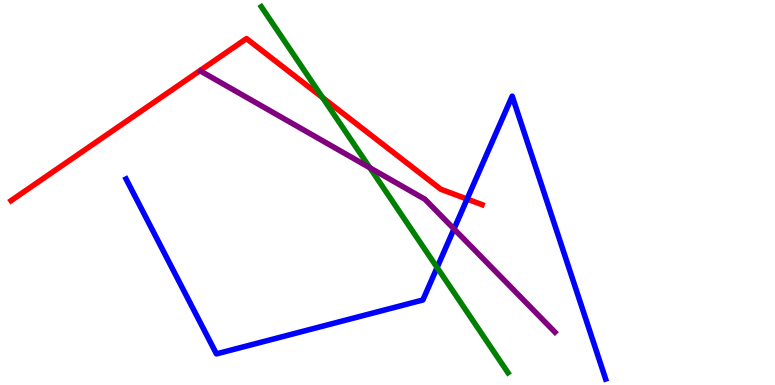[{'lines': ['blue', 'red'], 'intersections': [{'x': 6.03, 'y': 4.83}]}, {'lines': ['green', 'red'], 'intersections': [{'x': 4.16, 'y': 7.47}]}, {'lines': ['purple', 'red'], 'intersections': []}, {'lines': ['blue', 'green'], 'intersections': [{'x': 5.64, 'y': 3.05}]}, {'lines': ['blue', 'purple'], 'intersections': [{'x': 5.86, 'y': 4.05}]}, {'lines': ['green', 'purple'], 'intersections': [{'x': 4.77, 'y': 5.64}]}]